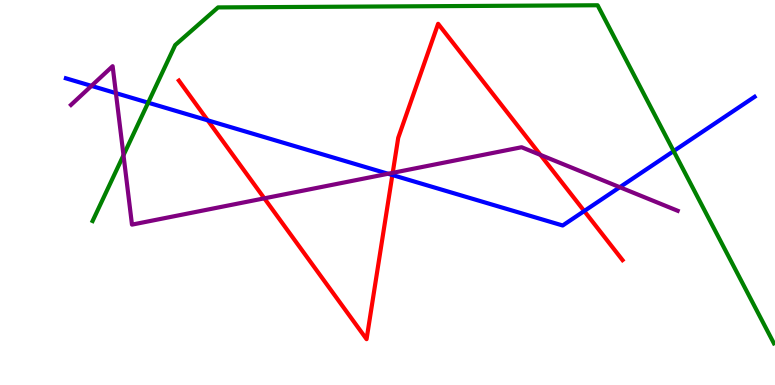[{'lines': ['blue', 'red'], 'intersections': [{'x': 2.68, 'y': 6.87}, {'x': 5.06, 'y': 5.45}, {'x': 7.54, 'y': 4.52}]}, {'lines': ['green', 'red'], 'intersections': []}, {'lines': ['purple', 'red'], 'intersections': [{'x': 3.41, 'y': 4.85}, {'x': 5.07, 'y': 5.51}, {'x': 6.97, 'y': 5.98}]}, {'lines': ['blue', 'green'], 'intersections': [{'x': 1.91, 'y': 7.33}, {'x': 8.69, 'y': 6.08}]}, {'lines': ['blue', 'purple'], 'intersections': [{'x': 1.18, 'y': 7.77}, {'x': 1.5, 'y': 7.58}, {'x': 5.01, 'y': 5.49}, {'x': 8.0, 'y': 5.14}]}, {'lines': ['green', 'purple'], 'intersections': [{'x': 1.59, 'y': 5.97}]}]